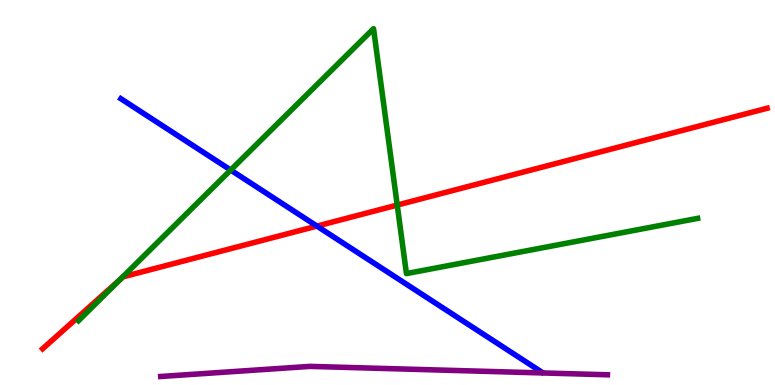[{'lines': ['blue', 'red'], 'intersections': [{'x': 4.09, 'y': 4.13}]}, {'lines': ['green', 'red'], 'intersections': [{'x': 1.55, 'y': 2.74}, {'x': 5.13, 'y': 4.67}]}, {'lines': ['purple', 'red'], 'intersections': []}, {'lines': ['blue', 'green'], 'intersections': [{'x': 2.98, 'y': 5.58}]}, {'lines': ['blue', 'purple'], 'intersections': []}, {'lines': ['green', 'purple'], 'intersections': []}]